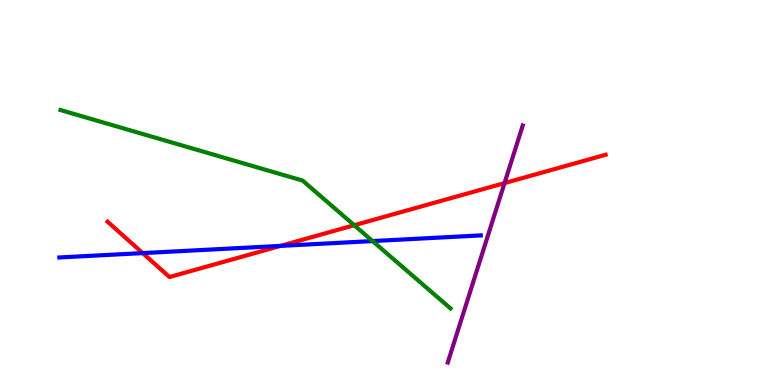[{'lines': ['blue', 'red'], 'intersections': [{'x': 1.84, 'y': 3.43}, {'x': 3.62, 'y': 3.61}]}, {'lines': ['green', 'red'], 'intersections': [{'x': 4.57, 'y': 4.15}]}, {'lines': ['purple', 'red'], 'intersections': [{'x': 6.51, 'y': 5.24}]}, {'lines': ['blue', 'green'], 'intersections': [{'x': 4.81, 'y': 3.74}]}, {'lines': ['blue', 'purple'], 'intersections': []}, {'lines': ['green', 'purple'], 'intersections': []}]